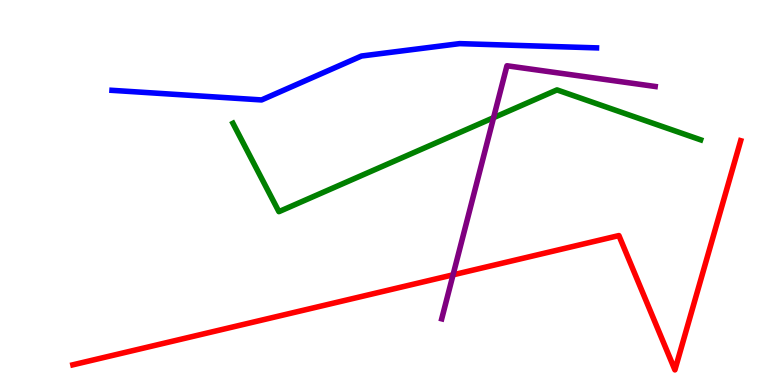[{'lines': ['blue', 'red'], 'intersections': []}, {'lines': ['green', 'red'], 'intersections': []}, {'lines': ['purple', 'red'], 'intersections': [{'x': 5.85, 'y': 2.86}]}, {'lines': ['blue', 'green'], 'intersections': []}, {'lines': ['blue', 'purple'], 'intersections': []}, {'lines': ['green', 'purple'], 'intersections': [{'x': 6.37, 'y': 6.94}]}]